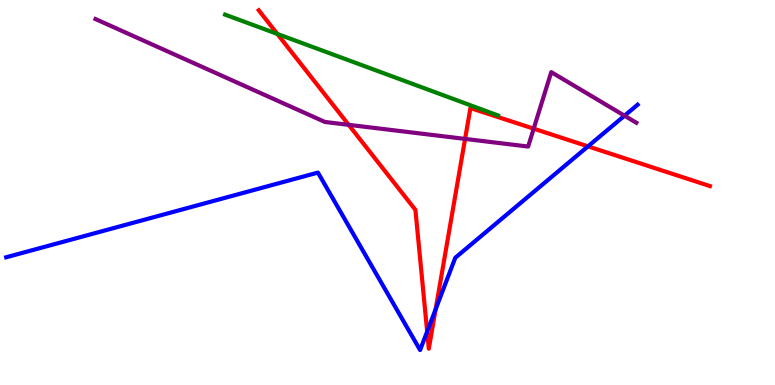[{'lines': ['blue', 'red'], 'intersections': [{'x': 5.51, 'y': 1.39}, {'x': 5.62, 'y': 1.97}, {'x': 7.59, 'y': 6.2}]}, {'lines': ['green', 'red'], 'intersections': [{'x': 3.58, 'y': 9.12}]}, {'lines': ['purple', 'red'], 'intersections': [{'x': 4.5, 'y': 6.76}, {'x': 6.0, 'y': 6.39}, {'x': 6.89, 'y': 6.66}]}, {'lines': ['blue', 'green'], 'intersections': []}, {'lines': ['blue', 'purple'], 'intersections': [{'x': 8.06, 'y': 6.99}]}, {'lines': ['green', 'purple'], 'intersections': []}]